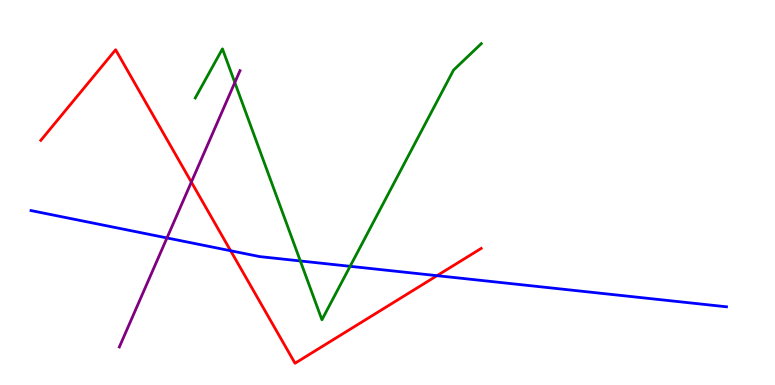[{'lines': ['blue', 'red'], 'intersections': [{'x': 2.98, 'y': 3.49}, {'x': 5.64, 'y': 2.84}]}, {'lines': ['green', 'red'], 'intersections': []}, {'lines': ['purple', 'red'], 'intersections': [{'x': 2.47, 'y': 5.27}]}, {'lines': ['blue', 'green'], 'intersections': [{'x': 3.88, 'y': 3.22}, {'x': 4.52, 'y': 3.08}]}, {'lines': ['blue', 'purple'], 'intersections': [{'x': 2.15, 'y': 3.82}]}, {'lines': ['green', 'purple'], 'intersections': [{'x': 3.03, 'y': 7.86}]}]